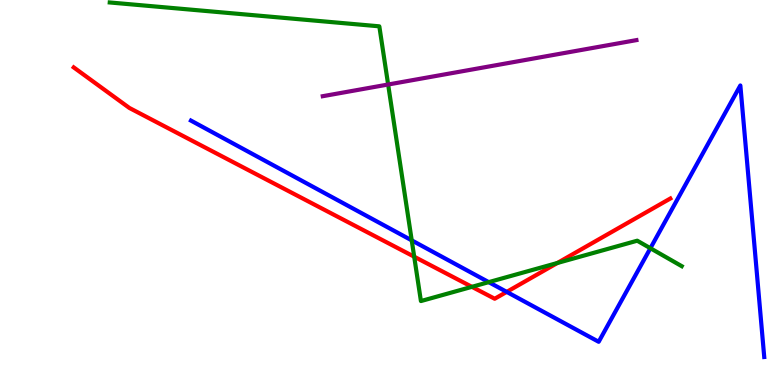[{'lines': ['blue', 'red'], 'intersections': [{'x': 6.54, 'y': 2.42}]}, {'lines': ['green', 'red'], 'intersections': [{'x': 5.34, 'y': 3.33}, {'x': 6.09, 'y': 2.55}, {'x': 7.19, 'y': 3.17}]}, {'lines': ['purple', 'red'], 'intersections': []}, {'lines': ['blue', 'green'], 'intersections': [{'x': 5.31, 'y': 3.76}, {'x': 6.31, 'y': 2.67}, {'x': 8.39, 'y': 3.55}]}, {'lines': ['blue', 'purple'], 'intersections': []}, {'lines': ['green', 'purple'], 'intersections': [{'x': 5.01, 'y': 7.8}]}]